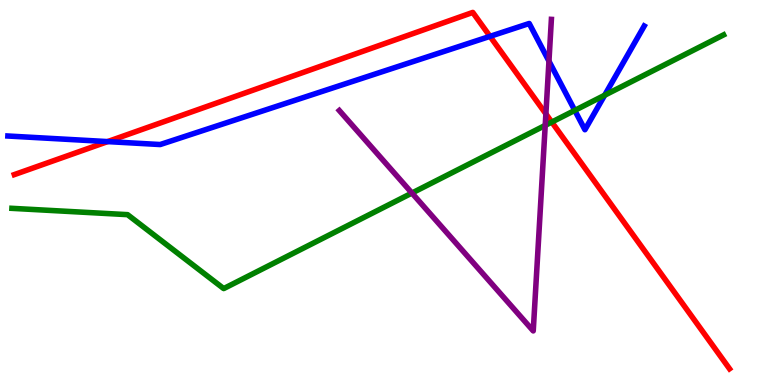[{'lines': ['blue', 'red'], 'intersections': [{'x': 1.39, 'y': 6.32}, {'x': 6.32, 'y': 9.06}]}, {'lines': ['green', 'red'], 'intersections': [{'x': 7.12, 'y': 6.83}]}, {'lines': ['purple', 'red'], 'intersections': [{'x': 7.04, 'y': 7.04}]}, {'lines': ['blue', 'green'], 'intersections': [{'x': 7.42, 'y': 7.13}, {'x': 7.8, 'y': 7.53}]}, {'lines': ['blue', 'purple'], 'intersections': [{'x': 7.08, 'y': 8.41}]}, {'lines': ['green', 'purple'], 'intersections': [{'x': 5.32, 'y': 4.99}, {'x': 7.04, 'y': 6.74}]}]